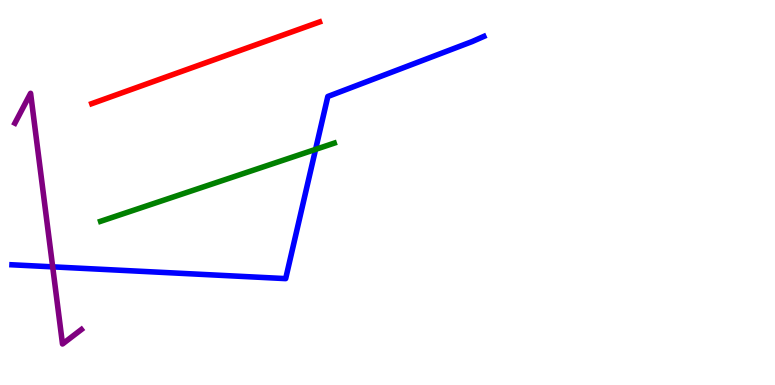[{'lines': ['blue', 'red'], 'intersections': []}, {'lines': ['green', 'red'], 'intersections': []}, {'lines': ['purple', 'red'], 'intersections': []}, {'lines': ['blue', 'green'], 'intersections': [{'x': 4.07, 'y': 6.12}]}, {'lines': ['blue', 'purple'], 'intersections': [{'x': 0.68, 'y': 3.07}]}, {'lines': ['green', 'purple'], 'intersections': []}]